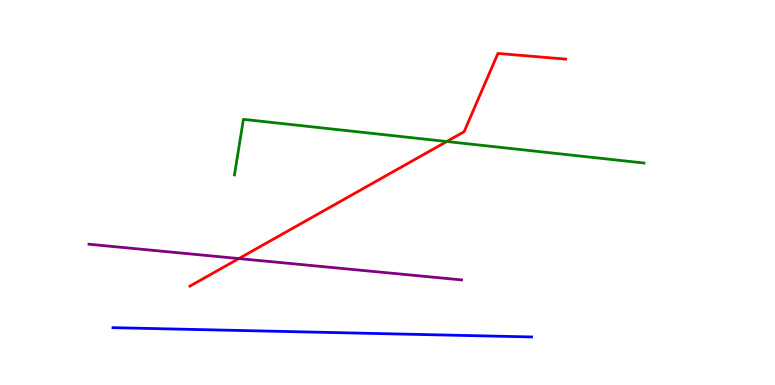[{'lines': ['blue', 'red'], 'intersections': []}, {'lines': ['green', 'red'], 'intersections': [{'x': 5.76, 'y': 6.32}]}, {'lines': ['purple', 'red'], 'intersections': [{'x': 3.08, 'y': 3.28}]}, {'lines': ['blue', 'green'], 'intersections': []}, {'lines': ['blue', 'purple'], 'intersections': []}, {'lines': ['green', 'purple'], 'intersections': []}]